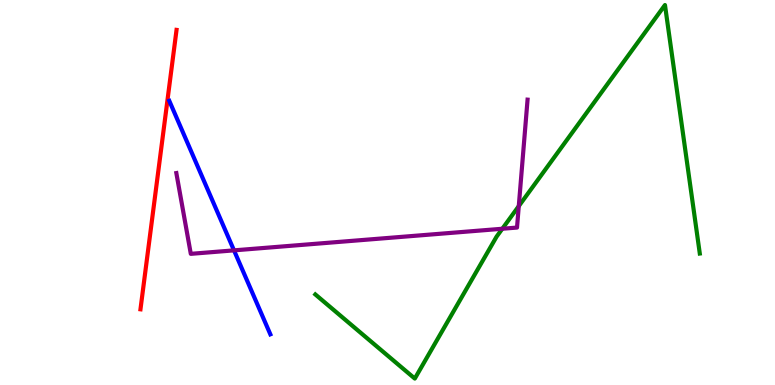[{'lines': ['blue', 'red'], 'intersections': []}, {'lines': ['green', 'red'], 'intersections': []}, {'lines': ['purple', 'red'], 'intersections': []}, {'lines': ['blue', 'green'], 'intersections': []}, {'lines': ['blue', 'purple'], 'intersections': [{'x': 3.02, 'y': 3.5}]}, {'lines': ['green', 'purple'], 'intersections': [{'x': 6.48, 'y': 4.06}, {'x': 6.69, 'y': 4.65}]}]